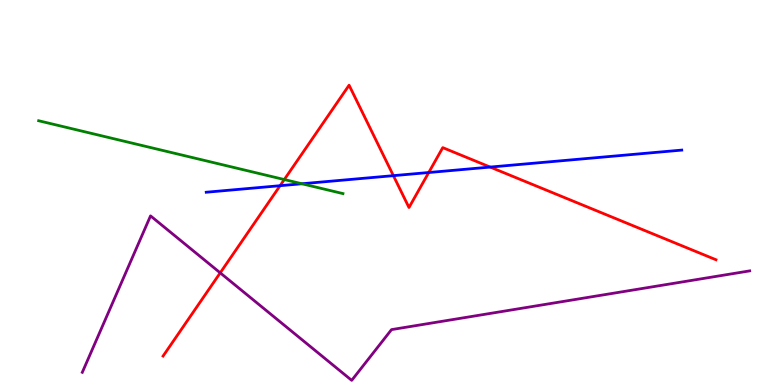[{'lines': ['blue', 'red'], 'intersections': [{'x': 3.61, 'y': 5.18}, {'x': 5.08, 'y': 5.44}, {'x': 5.53, 'y': 5.52}, {'x': 6.32, 'y': 5.66}]}, {'lines': ['green', 'red'], 'intersections': [{'x': 3.67, 'y': 5.34}]}, {'lines': ['purple', 'red'], 'intersections': [{'x': 2.84, 'y': 2.91}]}, {'lines': ['blue', 'green'], 'intersections': [{'x': 3.9, 'y': 5.23}]}, {'lines': ['blue', 'purple'], 'intersections': []}, {'lines': ['green', 'purple'], 'intersections': []}]